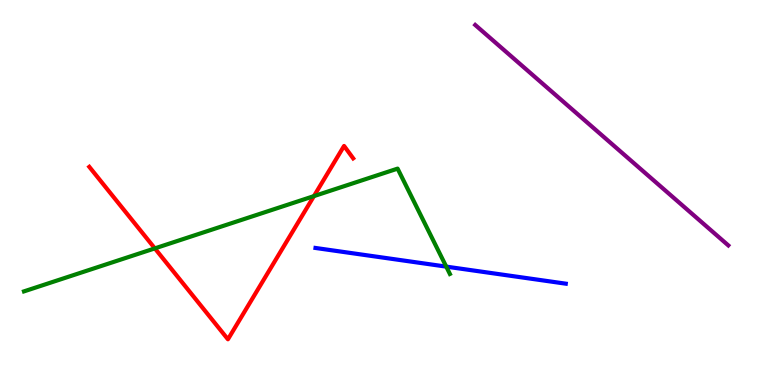[{'lines': ['blue', 'red'], 'intersections': []}, {'lines': ['green', 'red'], 'intersections': [{'x': 2.0, 'y': 3.55}, {'x': 4.05, 'y': 4.91}]}, {'lines': ['purple', 'red'], 'intersections': []}, {'lines': ['blue', 'green'], 'intersections': [{'x': 5.76, 'y': 3.07}]}, {'lines': ['blue', 'purple'], 'intersections': []}, {'lines': ['green', 'purple'], 'intersections': []}]